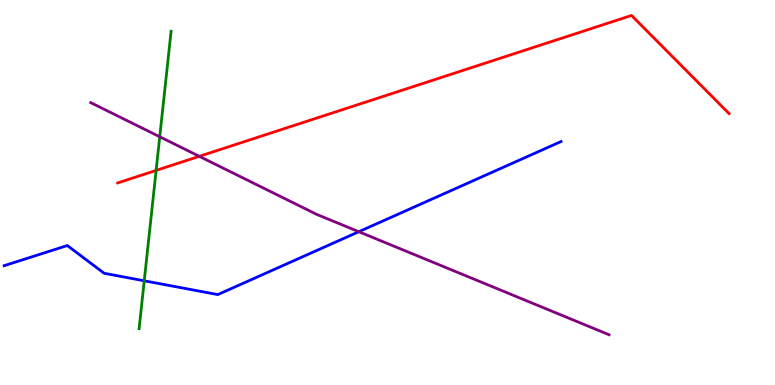[{'lines': ['blue', 'red'], 'intersections': []}, {'lines': ['green', 'red'], 'intersections': [{'x': 2.01, 'y': 5.57}]}, {'lines': ['purple', 'red'], 'intersections': [{'x': 2.57, 'y': 5.94}]}, {'lines': ['blue', 'green'], 'intersections': [{'x': 1.86, 'y': 2.71}]}, {'lines': ['blue', 'purple'], 'intersections': [{'x': 4.63, 'y': 3.98}]}, {'lines': ['green', 'purple'], 'intersections': [{'x': 2.06, 'y': 6.45}]}]